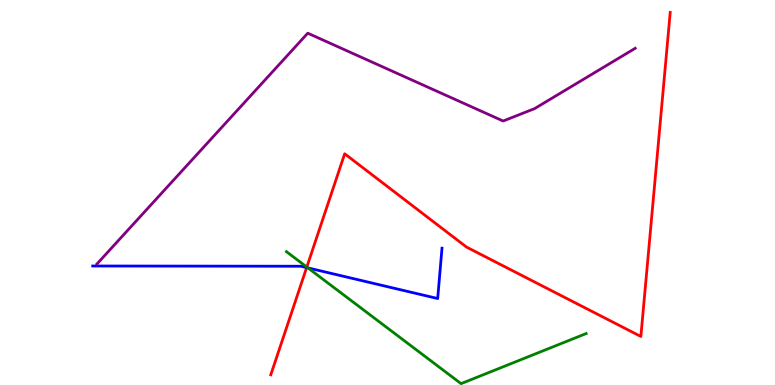[{'lines': ['blue', 'red'], 'intersections': [{'x': 3.96, 'y': 3.05}]}, {'lines': ['green', 'red'], 'intersections': [{'x': 3.96, 'y': 3.06}]}, {'lines': ['purple', 'red'], 'intersections': []}, {'lines': ['blue', 'green'], 'intersections': [{'x': 3.97, 'y': 3.04}]}, {'lines': ['blue', 'purple'], 'intersections': []}, {'lines': ['green', 'purple'], 'intersections': []}]